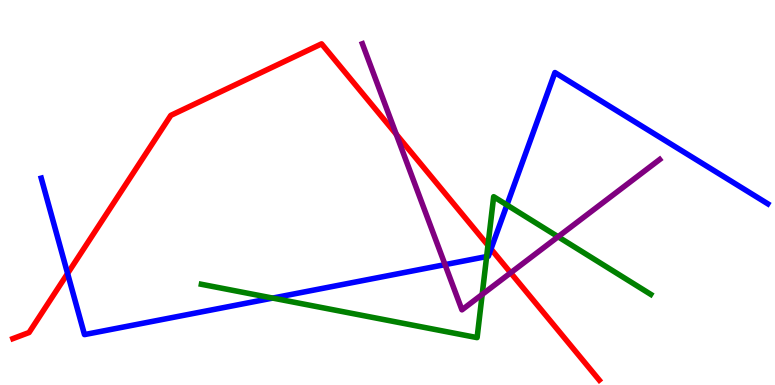[{'lines': ['blue', 'red'], 'intersections': [{'x': 0.872, 'y': 2.9}, {'x': 6.34, 'y': 3.53}]}, {'lines': ['green', 'red'], 'intersections': [{'x': 6.3, 'y': 3.63}]}, {'lines': ['purple', 'red'], 'intersections': [{'x': 5.11, 'y': 6.51}, {'x': 6.59, 'y': 2.91}]}, {'lines': ['blue', 'green'], 'intersections': [{'x': 3.52, 'y': 2.26}, {'x': 6.28, 'y': 3.34}, {'x': 6.54, 'y': 4.68}]}, {'lines': ['blue', 'purple'], 'intersections': [{'x': 5.74, 'y': 3.13}]}, {'lines': ['green', 'purple'], 'intersections': [{'x': 6.22, 'y': 2.35}, {'x': 7.2, 'y': 3.85}]}]